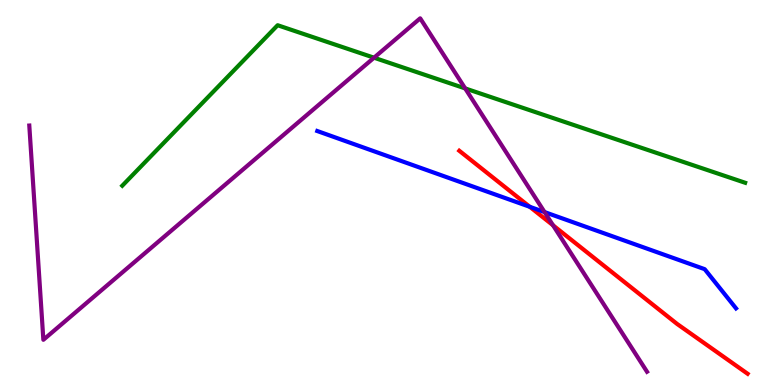[{'lines': ['blue', 'red'], 'intersections': [{'x': 6.84, 'y': 4.63}]}, {'lines': ['green', 'red'], 'intersections': []}, {'lines': ['purple', 'red'], 'intersections': [{'x': 7.14, 'y': 4.15}]}, {'lines': ['blue', 'green'], 'intersections': []}, {'lines': ['blue', 'purple'], 'intersections': [{'x': 7.03, 'y': 4.49}]}, {'lines': ['green', 'purple'], 'intersections': [{'x': 4.83, 'y': 8.5}, {'x': 6.0, 'y': 7.7}]}]